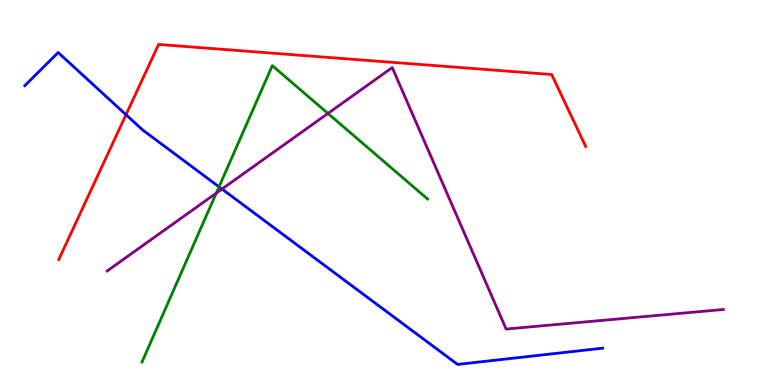[{'lines': ['blue', 'red'], 'intersections': [{'x': 1.63, 'y': 7.02}]}, {'lines': ['green', 'red'], 'intersections': []}, {'lines': ['purple', 'red'], 'intersections': []}, {'lines': ['blue', 'green'], 'intersections': [{'x': 2.83, 'y': 5.15}]}, {'lines': ['blue', 'purple'], 'intersections': [{'x': 2.86, 'y': 5.09}]}, {'lines': ['green', 'purple'], 'intersections': [{'x': 2.79, 'y': 4.98}, {'x': 4.23, 'y': 7.05}]}]